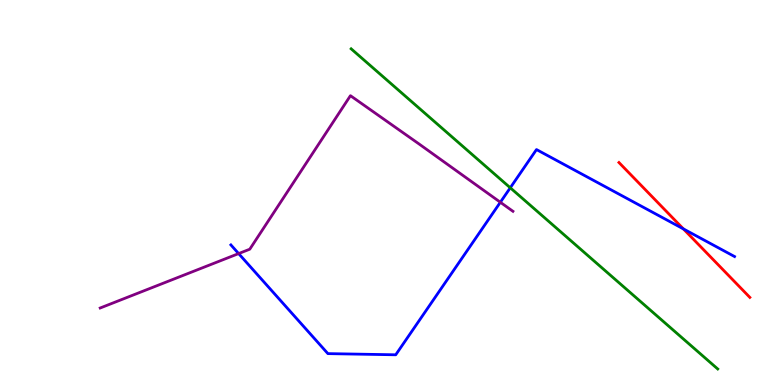[{'lines': ['blue', 'red'], 'intersections': [{'x': 8.82, 'y': 4.05}]}, {'lines': ['green', 'red'], 'intersections': []}, {'lines': ['purple', 'red'], 'intersections': []}, {'lines': ['blue', 'green'], 'intersections': [{'x': 6.58, 'y': 5.12}]}, {'lines': ['blue', 'purple'], 'intersections': [{'x': 3.08, 'y': 3.41}, {'x': 6.46, 'y': 4.75}]}, {'lines': ['green', 'purple'], 'intersections': []}]